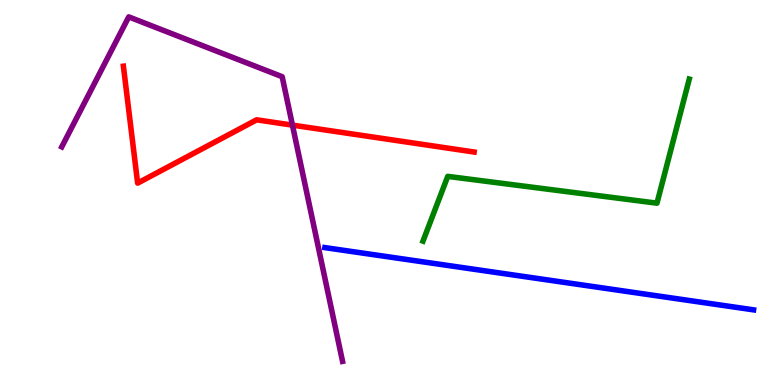[{'lines': ['blue', 'red'], 'intersections': []}, {'lines': ['green', 'red'], 'intersections': []}, {'lines': ['purple', 'red'], 'intersections': [{'x': 3.77, 'y': 6.75}]}, {'lines': ['blue', 'green'], 'intersections': []}, {'lines': ['blue', 'purple'], 'intersections': []}, {'lines': ['green', 'purple'], 'intersections': []}]